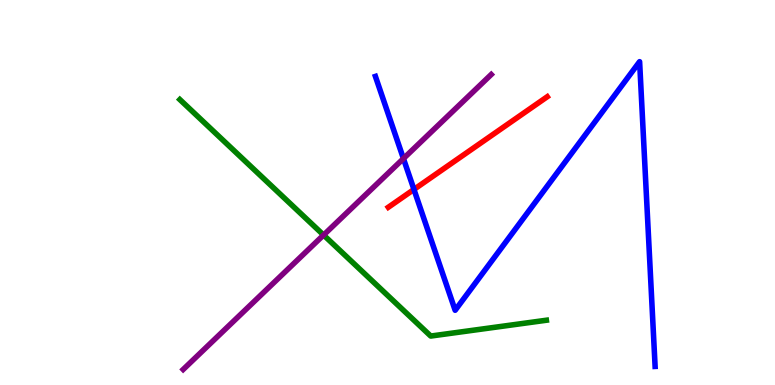[{'lines': ['blue', 'red'], 'intersections': [{'x': 5.34, 'y': 5.08}]}, {'lines': ['green', 'red'], 'intersections': []}, {'lines': ['purple', 'red'], 'intersections': []}, {'lines': ['blue', 'green'], 'intersections': []}, {'lines': ['blue', 'purple'], 'intersections': [{'x': 5.21, 'y': 5.88}]}, {'lines': ['green', 'purple'], 'intersections': [{'x': 4.18, 'y': 3.9}]}]